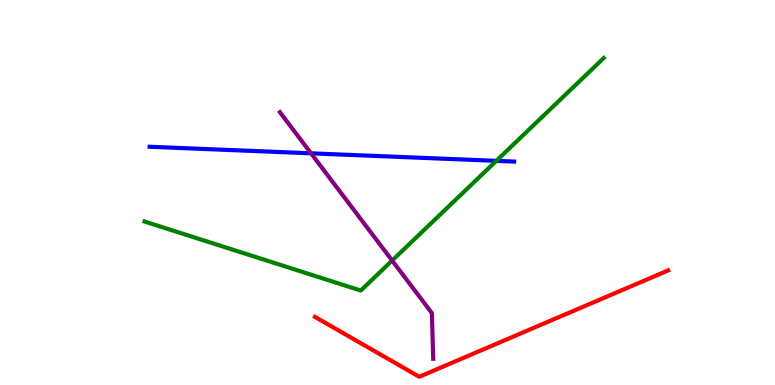[{'lines': ['blue', 'red'], 'intersections': []}, {'lines': ['green', 'red'], 'intersections': []}, {'lines': ['purple', 'red'], 'intersections': []}, {'lines': ['blue', 'green'], 'intersections': [{'x': 6.4, 'y': 5.82}]}, {'lines': ['blue', 'purple'], 'intersections': [{'x': 4.01, 'y': 6.02}]}, {'lines': ['green', 'purple'], 'intersections': [{'x': 5.06, 'y': 3.23}]}]